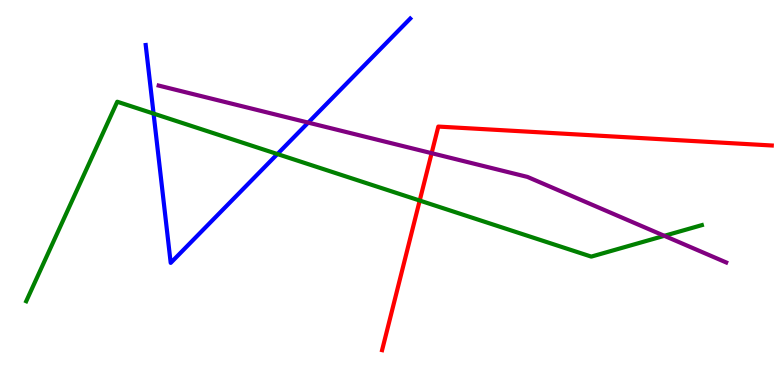[{'lines': ['blue', 'red'], 'intersections': []}, {'lines': ['green', 'red'], 'intersections': [{'x': 5.42, 'y': 4.79}]}, {'lines': ['purple', 'red'], 'intersections': [{'x': 5.57, 'y': 6.02}]}, {'lines': ['blue', 'green'], 'intersections': [{'x': 1.98, 'y': 7.05}, {'x': 3.58, 'y': 6.0}]}, {'lines': ['blue', 'purple'], 'intersections': [{'x': 3.98, 'y': 6.82}]}, {'lines': ['green', 'purple'], 'intersections': [{'x': 8.57, 'y': 3.87}]}]